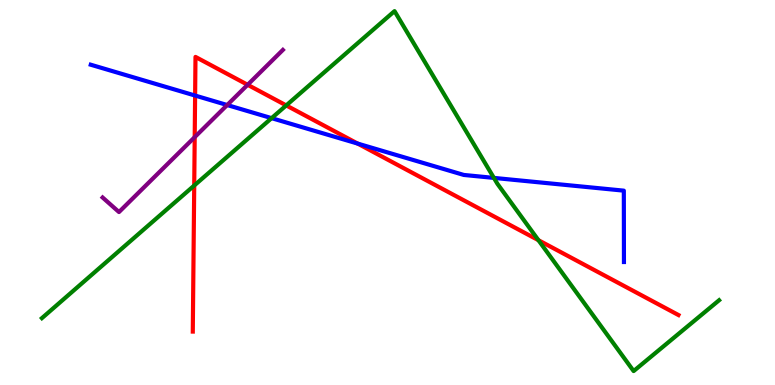[{'lines': ['blue', 'red'], 'intersections': [{'x': 2.52, 'y': 7.52}, {'x': 4.61, 'y': 6.27}]}, {'lines': ['green', 'red'], 'intersections': [{'x': 2.51, 'y': 5.18}, {'x': 3.69, 'y': 7.26}, {'x': 6.95, 'y': 3.76}]}, {'lines': ['purple', 'red'], 'intersections': [{'x': 2.51, 'y': 6.44}, {'x': 3.2, 'y': 7.8}]}, {'lines': ['blue', 'green'], 'intersections': [{'x': 3.5, 'y': 6.93}, {'x': 6.37, 'y': 5.38}]}, {'lines': ['blue', 'purple'], 'intersections': [{'x': 2.93, 'y': 7.27}]}, {'lines': ['green', 'purple'], 'intersections': []}]